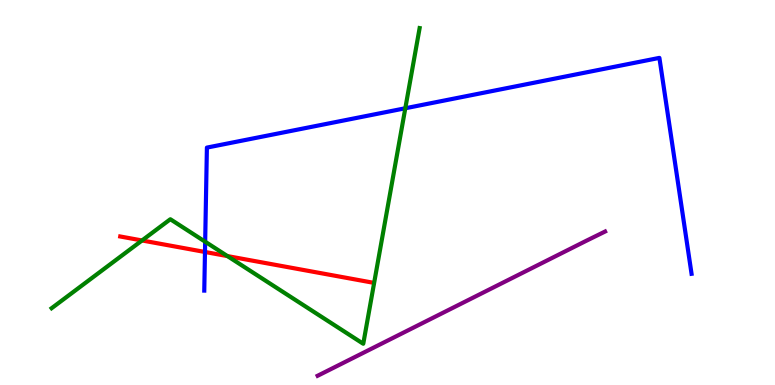[{'lines': ['blue', 'red'], 'intersections': [{'x': 2.64, 'y': 3.46}]}, {'lines': ['green', 'red'], 'intersections': [{'x': 1.83, 'y': 3.75}, {'x': 2.93, 'y': 3.35}]}, {'lines': ['purple', 'red'], 'intersections': []}, {'lines': ['blue', 'green'], 'intersections': [{'x': 2.65, 'y': 3.72}, {'x': 5.23, 'y': 7.19}]}, {'lines': ['blue', 'purple'], 'intersections': []}, {'lines': ['green', 'purple'], 'intersections': []}]